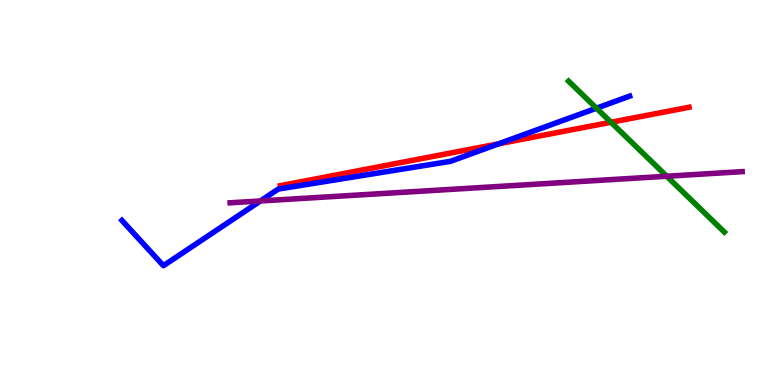[{'lines': ['blue', 'red'], 'intersections': [{'x': 6.43, 'y': 6.26}]}, {'lines': ['green', 'red'], 'intersections': [{'x': 7.88, 'y': 6.82}]}, {'lines': ['purple', 'red'], 'intersections': []}, {'lines': ['blue', 'green'], 'intersections': [{'x': 7.7, 'y': 7.19}]}, {'lines': ['blue', 'purple'], 'intersections': [{'x': 3.36, 'y': 4.78}]}, {'lines': ['green', 'purple'], 'intersections': [{'x': 8.6, 'y': 5.42}]}]